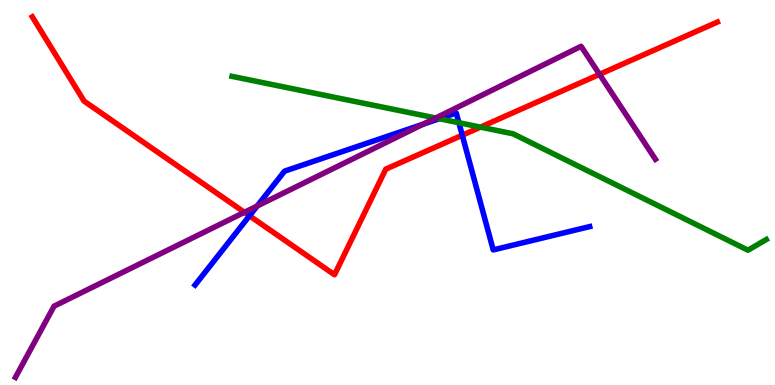[{'lines': ['blue', 'red'], 'intersections': [{'x': 3.22, 'y': 4.39}, {'x': 5.96, 'y': 6.49}]}, {'lines': ['green', 'red'], 'intersections': [{'x': 6.2, 'y': 6.7}]}, {'lines': ['purple', 'red'], 'intersections': [{'x': 3.15, 'y': 4.49}, {'x': 7.74, 'y': 8.07}]}, {'lines': ['blue', 'green'], 'intersections': [{'x': 5.67, 'y': 6.92}, {'x': 5.92, 'y': 6.81}]}, {'lines': ['blue', 'purple'], 'intersections': [{'x': 3.32, 'y': 4.65}, {'x': 5.46, 'y': 6.78}]}, {'lines': ['green', 'purple'], 'intersections': [{'x': 5.62, 'y': 6.94}]}]